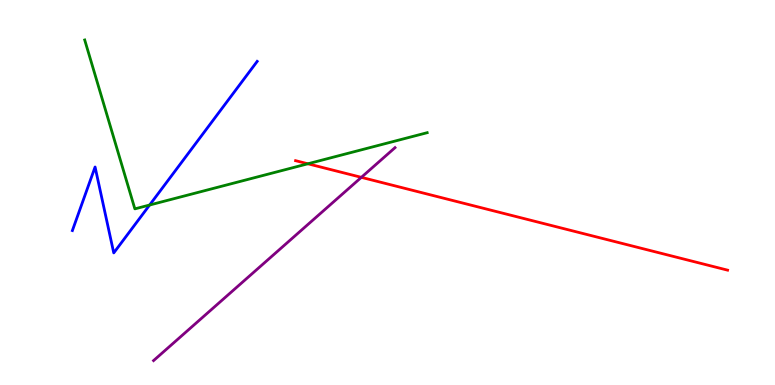[{'lines': ['blue', 'red'], 'intersections': []}, {'lines': ['green', 'red'], 'intersections': [{'x': 3.97, 'y': 5.75}]}, {'lines': ['purple', 'red'], 'intersections': [{'x': 4.66, 'y': 5.39}]}, {'lines': ['blue', 'green'], 'intersections': [{'x': 1.93, 'y': 4.67}]}, {'lines': ['blue', 'purple'], 'intersections': []}, {'lines': ['green', 'purple'], 'intersections': []}]